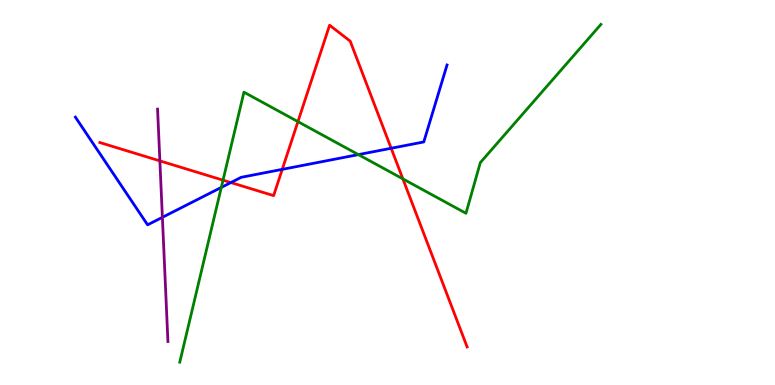[{'lines': ['blue', 'red'], 'intersections': [{'x': 2.98, 'y': 5.26}, {'x': 3.64, 'y': 5.6}, {'x': 5.05, 'y': 6.15}]}, {'lines': ['green', 'red'], 'intersections': [{'x': 2.88, 'y': 5.32}, {'x': 3.84, 'y': 6.84}, {'x': 5.2, 'y': 5.35}]}, {'lines': ['purple', 'red'], 'intersections': [{'x': 2.06, 'y': 5.82}]}, {'lines': ['blue', 'green'], 'intersections': [{'x': 2.86, 'y': 5.13}, {'x': 4.62, 'y': 5.98}]}, {'lines': ['blue', 'purple'], 'intersections': [{'x': 2.1, 'y': 4.36}]}, {'lines': ['green', 'purple'], 'intersections': []}]